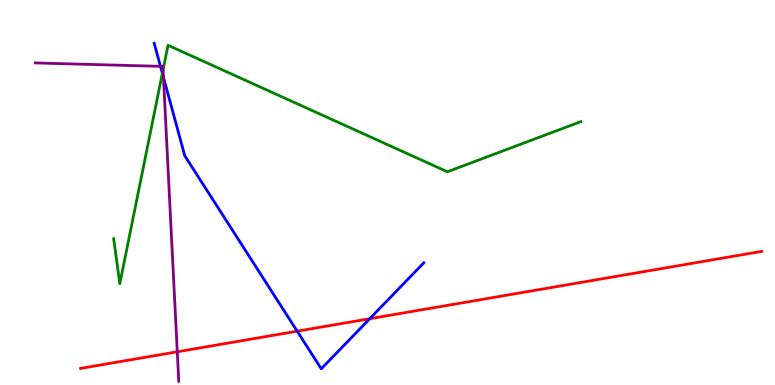[{'lines': ['blue', 'red'], 'intersections': [{'x': 3.83, 'y': 1.4}, {'x': 4.77, 'y': 1.72}]}, {'lines': ['green', 'red'], 'intersections': []}, {'lines': ['purple', 'red'], 'intersections': [{'x': 2.29, 'y': 0.863}]}, {'lines': ['blue', 'green'], 'intersections': [{'x': 2.09, 'y': 8.1}]}, {'lines': ['blue', 'purple'], 'intersections': [{'x': 2.07, 'y': 8.28}, {'x': 2.11, 'y': 7.99}]}, {'lines': ['green', 'purple'], 'intersections': [{'x': 2.1, 'y': 8.19}]}]